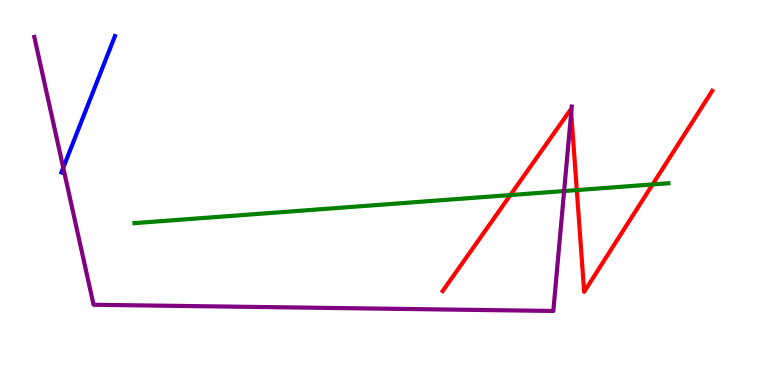[{'lines': ['blue', 'red'], 'intersections': []}, {'lines': ['green', 'red'], 'intersections': [{'x': 6.59, 'y': 4.93}, {'x': 7.44, 'y': 5.06}, {'x': 8.42, 'y': 5.21}]}, {'lines': ['purple', 'red'], 'intersections': [{'x': 7.37, 'y': 7.08}]}, {'lines': ['blue', 'green'], 'intersections': []}, {'lines': ['blue', 'purple'], 'intersections': [{'x': 0.816, 'y': 5.64}]}, {'lines': ['green', 'purple'], 'intersections': [{'x': 7.28, 'y': 5.04}]}]